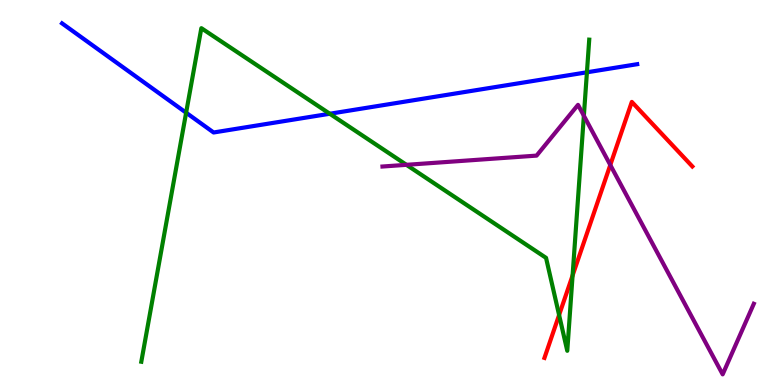[{'lines': ['blue', 'red'], 'intersections': []}, {'lines': ['green', 'red'], 'intersections': [{'x': 7.21, 'y': 1.82}, {'x': 7.39, 'y': 2.84}]}, {'lines': ['purple', 'red'], 'intersections': [{'x': 7.87, 'y': 5.71}]}, {'lines': ['blue', 'green'], 'intersections': [{'x': 2.4, 'y': 7.07}, {'x': 4.26, 'y': 7.05}, {'x': 7.57, 'y': 8.12}]}, {'lines': ['blue', 'purple'], 'intersections': []}, {'lines': ['green', 'purple'], 'intersections': [{'x': 5.24, 'y': 5.72}, {'x': 7.53, 'y': 6.99}]}]